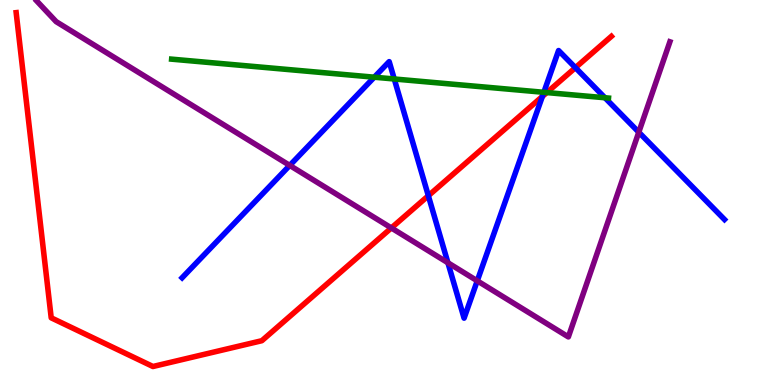[{'lines': ['blue', 'red'], 'intersections': [{'x': 5.53, 'y': 4.92}, {'x': 7.0, 'y': 7.49}, {'x': 7.42, 'y': 8.24}]}, {'lines': ['green', 'red'], 'intersections': [{'x': 7.06, 'y': 7.6}]}, {'lines': ['purple', 'red'], 'intersections': [{'x': 5.05, 'y': 4.08}]}, {'lines': ['blue', 'green'], 'intersections': [{'x': 4.83, 'y': 7.99}, {'x': 5.09, 'y': 7.95}, {'x': 7.02, 'y': 7.6}, {'x': 7.81, 'y': 7.46}]}, {'lines': ['blue', 'purple'], 'intersections': [{'x': 3.74, 'y': 5.7}, {'x': 5.78, 'y': 3.17}, {'x': 6.16, 'y': 2.71}, {'x': 8.24, 'y': 6.57}]}, {'lines': ['green', 'purple'], 'intersections': []}]